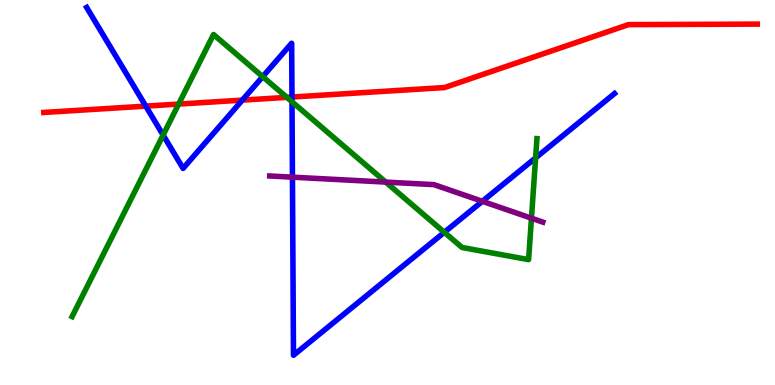[{'lines': ['blue', 'red'], 'intersections': [{'x': 1.88, 'y': 7.24}, {'x': 3.13, 'y': 7.4}, {'x': 3.77, 'y': 7.48}]}, {'lines': ['green', 'red'], 'intersections': [{'x': 2.31, 'y': 7.3}, {'x': 3.7, 'y': 7.47}]}, {'lines': ['purple', 'red'], 'intersections': []}, {'lines': ['blue', 'green'], 'intersections': [{'x': 2.1, 'y': 6.49}, {'x': 3.39, 'y': 8.01}, {'x': 3.77, 'y': 7.36}, {'x': 5.73, 'y': 3.97}, {'x': 6.91, 'y': 5.9}]}, {'lines': ['blue', 'purple'], 'intersections': [{'x': 3.77, 'y': 5.4}, {'x': 6.22, 'y': 4.77}]}, {'lines': ['green', 'purple'], 'intersections': [{'x': 4.98, 'y': 5.27}, {'x': 6.86, 'y': 4.33}]}]